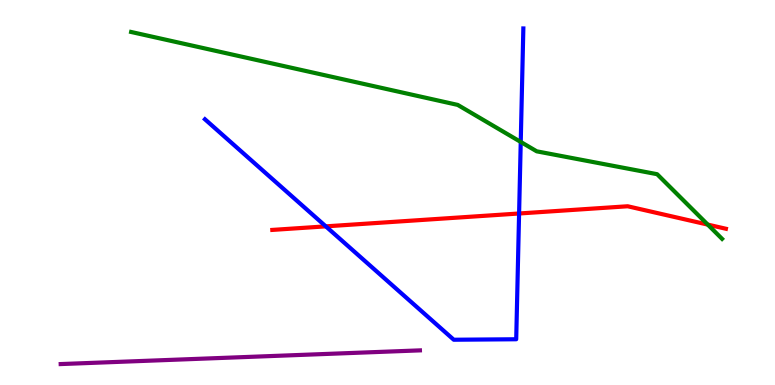[{'lines': ['blue', 'red'], 'intersections': [{'x': 4.2, 'y': 4.12}, {'x': 6.7, 'y': 4.45}]}, {'lines': ['green', 'red'], 'intersections': [{'x': 9.13, 'y': 4.17}]}, {'lines': ['purple', 'red'], 'intersections': []}, {'lines': ['blue', 'green'], 'intersections': [{'x': 6.72, 'y': 6.31}]}, {'lines': ['blue', 'purple'], 'intersections': []}, {'lines': ['green', 'purple'], 'intersections': []}]